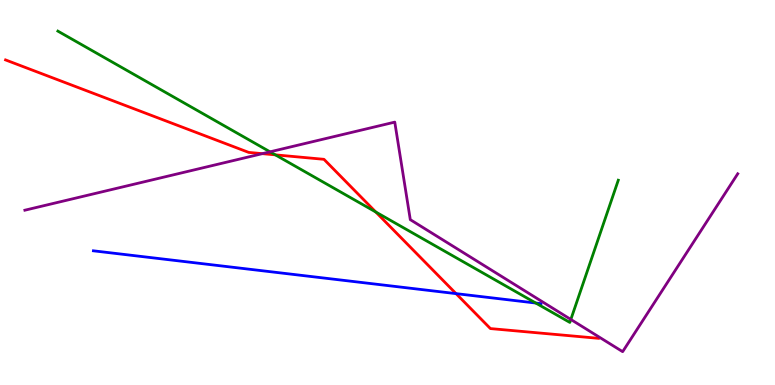[{'lines': ['blue', 'red'], 'intersections': [{'x': 5.88, 'y': 2.37}]}, {'lines': ['green', 'red'], 'intersections': [{'x': 3.55, 'y': 5.98}, {'x': 4.85, 'y': 4.49}]}, {'lines': ['purple', 'red'], 'intersections': [{'x': 3.39, 'y': 6.01}]}, {'lines': ['blue', 'green'], 'intersections': [{'x': 6.91, 'y': 2.13}]}, {'lines': ['blue', 'purple'], 'intersections': []}, {'lines': ['green', 'purple'], 'intersections': [{'x': 3.48, 'y': 6.06}, {'x': 7.37, 'y': 1.7}]}]